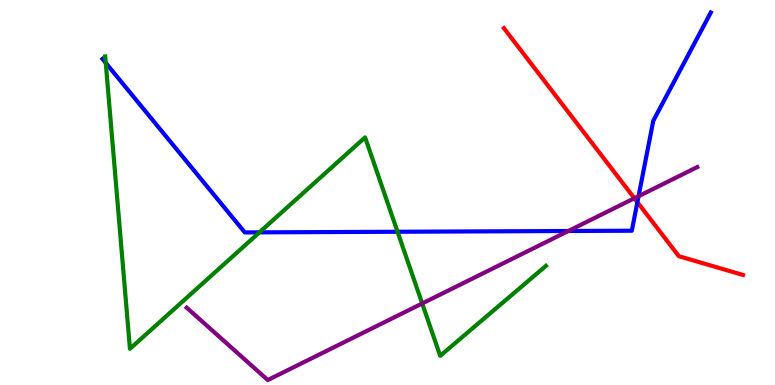[{'lines': ['blue', 'red'], 'intersections': [{'x': 8.22, 'y': 4.75}]}, {'lines': ['green', 'red'], 'intersections': []}, {'lines': ['purple', 'red'], 'intersections': [{'x': 8.19, 'y': 4.85}]}, {'lines': ['blue', 'green'], 'intersections': [{'x': 1.36, 'y': 8.37}, {'x': 3.35, 'y': 3.96}, {'x': 5.13, 'y': 3.98}]}, {'lines': ['blue', 'purple'], 'intersections': [{'x': 7.33, 'y': 4.0}, {'x': 8.24, 'y': 4.9}]}, {'lines': ['green', 'purple'], 'intersections': [{'x': 5.45, 'y': 2.12}]}]